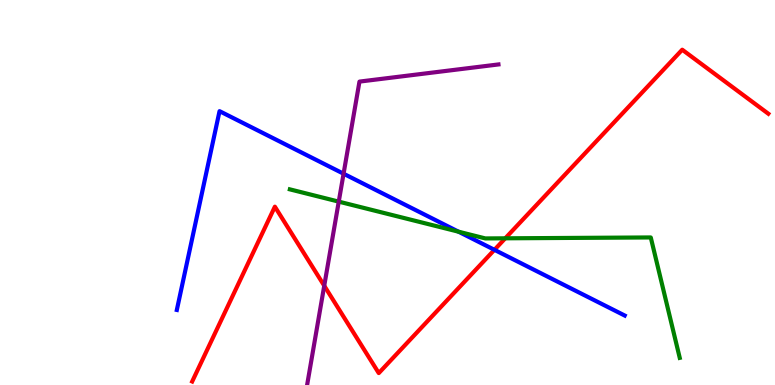[{'lines': ['blue', 'red'], 'intersections': [{'x': 6.38, 'y': 3.51}]}, {'lines': ['green', 'red'], 'intersections': [{'x': 6.52, 'y': 3.81}]}, {'lines': ['purple', 'red'], 'intersections': [{'x': 4.18, 'y': 2.58}]}, {'lines': ['blue', 'green'], 'intersections': [{'x': 5.92, 'y': 3.98}]}, {'lines': ['blue', 'purple'], 'intersections': [{'x': 4.43, 'y': 5.49}]}, {'lines': ['green', 'purple'], 'intersections': [{'x': 4.37, 'y': 4.76}]}]